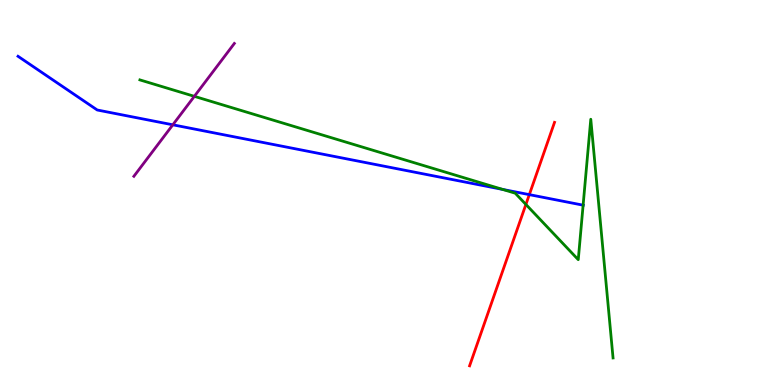[{'lines': ['blue', 'red'], 'intersections': [{'x': 6.83, 'y': 4.94}]}, {'lines': ['green', 'red'], 'intersections': [{'x': 6.79, 'y': 4.69}]}, {'lines': ['purple', 'red'], 'intersections': []}, {'lines': ['blue', 'green'], 'intersections': [{'x': 6.49, 'y': 5.08}, {'x': 7.52, 'y': 4.67}]}, {'lines': ['blue', 'purple'], 'intersections': [{'x': 2.23, 'y': 6.76}]}, {'lines': ['green', 'purple'], 'intersections': [{'x': 2.51, 'y': 7.5}]}]